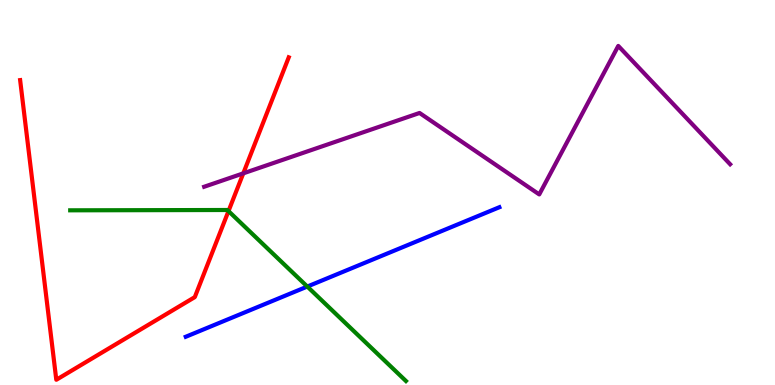[{'lines': ['blue', 'red'], 'intersections': []}, {'lines': ['green', 'red'], 'intersections': [{'x': 2.95, 'y': 4.52}]}, {'lines': ['purple', 'red'], 'intersections': [{'x': 3.14, 'y': 5.5}]}, {'lines': ['blue', 'green'], 'intersections': [{'x': 3.97, 'y': 2.56}]}, {'lines': ['blue', 'purple'], 'intersections': []}, {'lines': ['green', 'purple'], 'intersections': []}]